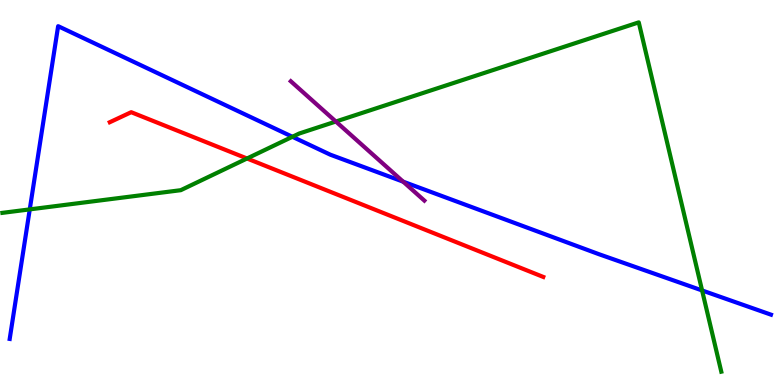[{'lines': ['blue', 'red'], 'intersections': []}, {'lines': ['green', 'red'], 'intersections': [{'x': 3.19, 'y': 5.88}]}, {'lines': ['purple', 'red'], 'intersections': []}, {'lines': ['blue', 'green'], 'intersections': [{'x': 0.384, 'y': 4.56}, {'x': 3.77, 'y': 6.45}, {'x': 9.06, 'y': 2.46}]}, {'lines': ['blue', 'purple'], 'intersections': [{'x': 5.2, 'y': 5.28}]}, {'lines': ['green', 'purple'], 'intersections': [{'x': 4.33, 'y': 6.84}]}]